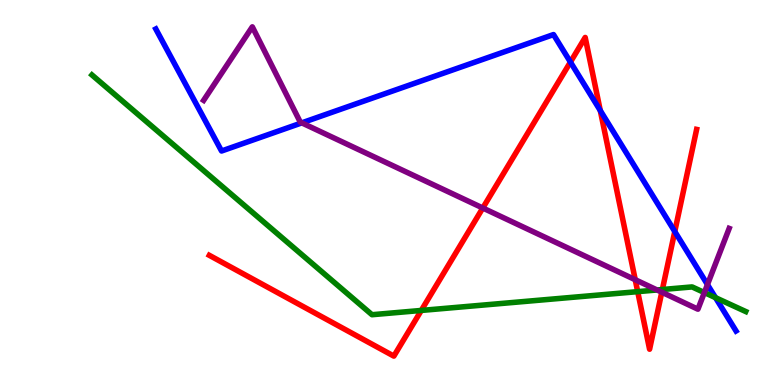[{'lines': ['blue', 'red'], 'intersections': [{'x': 7.36, 'y': 8.39}, {'x': 7.75, 'y': 7.13}, {'x': 8.71, 'y': 3.99}]}, {'lines': ['green', 'red'], 'intersections': [{'x': 5.44, 'y': 1.94}, {'x': 8.23, 'y': 2.42}, {'x': 8.55, 'y': 2.48}]}, {'lines': ['purple', 'red'], 'intersections': [{'x': 6.23, 'y': 4.6}, {'x': 8.2, 'y': 2.73}, {'x': 8.54, 'y': 2.41}]}, {'lines': ['blue', 'green'], 'intersections': [{'x': 9.23, 'y': 2.27}]}, {'lines': ['blue', 'purple'], 'intersections': [{'x': 3.89, 'y': 6.81}, {'x': 9.13, 'y': 2.61}]}, {'lines': ['green', 'purple'], 'intersections': [{'x': 8.48, 'y': 2.47}, {'x': 9.09, 'y': 2.4}]}]